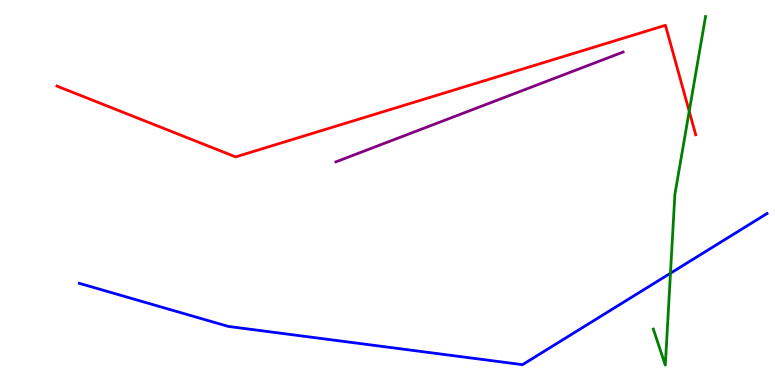[{'lines': ['blue', 'red'], 'intersections': []}, {'lines': ['green', 'red'], 'intersections': [{'x': 8.89, 'y': 7.11}]}, {'lines': ['purple', 'red'], 'intersections': []}, {'lines': ['blue', 'green'], 'intersections': [{'x': 8.65, 'y': 2.9}]}, {'lines': ['blue', 'purple'], 'intersections': []}, {'lines': ['green', 'purple'], 'intersections': []}]